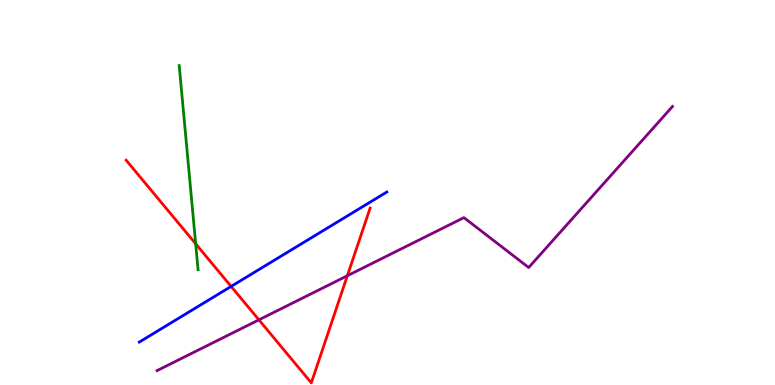[{'lines': ['blue', 'red'], 'intersections': [{'x': 2.98, 'y': 2.56}]}, {'lines': ['green', 'red'], 'intersections': [{'x': 2.52, 'y': 3.67}]}, {'lines': ['purple', 'red'], 'intersections': [{'x': 3.34, 'y': 1.69}, {'x': 4.48, 'y': 2.84}]}, {'lines': ['blue', 'green'], 'intersections': []}, {'lines': ['blue', 'purple'], 'intersections': []}, {'lines': ['green', 'purple'], 'intersections': []}]